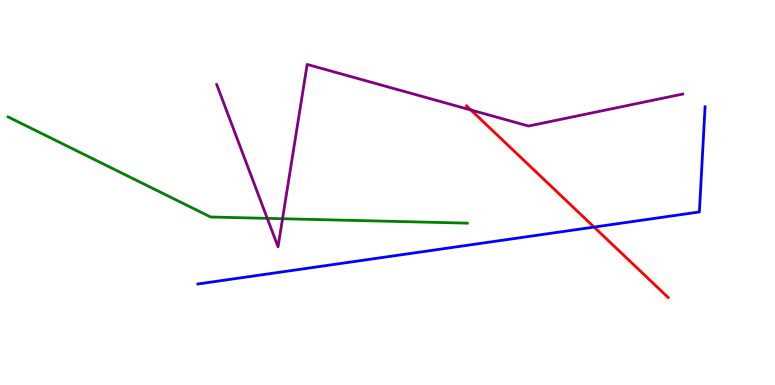[{'lines': ['blue', 'red'], 'intersections': [{'x': 7.67, 'y': 4.1}]}, {'lines': ['green', 'red'], 'intersections': []}, {'lines': ['purple', 'red'], 'intersections': [{'x': 6.08, 'y': 7.14}]}, {'lines': ['blue', 'green'], 'intersections': []}, {'lines': ['blue', 'purple'], 'intersections': []}, {'lines': ['green', 'purple'], 'intersections': [{'x': 3.45, 'y': 4.33}, {'x': 3.65, 'y': 4.32}]}]